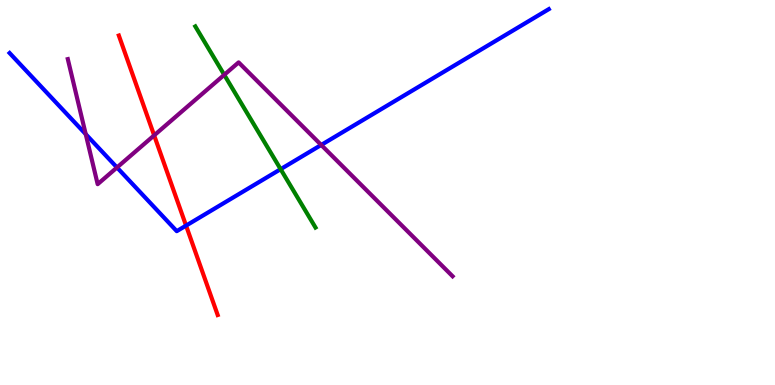[{'lines': ['blue', 'red'], 'intersections': [{'x': 2.4, 'y': 4.14}]}, {'lines': ['green', 'red'], 'intersections': []}, {'lines': ['purple', 'red'], 'intersections': [{'x': 1.99, 'y': 6.48}]}, {'lines': ['blue', 'green'], 'intersections': [{'x': 3.62, 'y': 5.61}]}, {'lines': ['blue', 'purple'], 'intersections': [{'x': 1.11, 'y': 6.52}, {'x': 1.51, 'y': 5.65}, {'x': 4.14, 'y': 6.23}]}, {'lines': ['green', 'purple'], 'intersections': [{'x': 2.89, 'y': 8.06}]}]